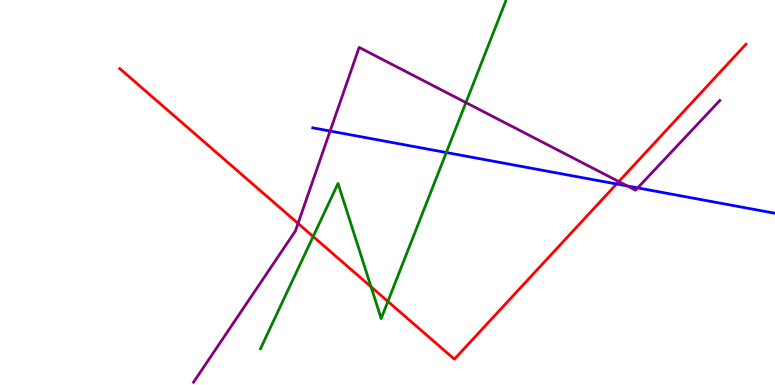[{'lines': ['blue', 'red'], 'intersections': [{'x': 7.96, 'y': 5.22}]}, {'lines': ['green', 'red'], 'intersections': [{'x': 4.04, 'y': 3.86}, {'x': 4.79, 'y': 2.55}, {'x': 5.0, 'y': 2.17}]}, {'lines': ['purple', 'red'], 'intersections': [{'x': 3.85, 'y': 4.2}, {'x': 7.98, 'y': 5.28}]}, {'lines': ['blue', 'green'], 'intersections': [{'x': 5.76, 'y': 6.04}]}, {'lines': ['blue', 'purple'], 'intersections': [{'x': 4.26, 'y': 6.6}, {'x': 8.09, 'y': 5.17}, {'x': 8.23, 'y': 5.12}]}, {'lines': ['green', 'purple'], 'intersections': [{'x': 6.01, 'y': 7.34}]}]